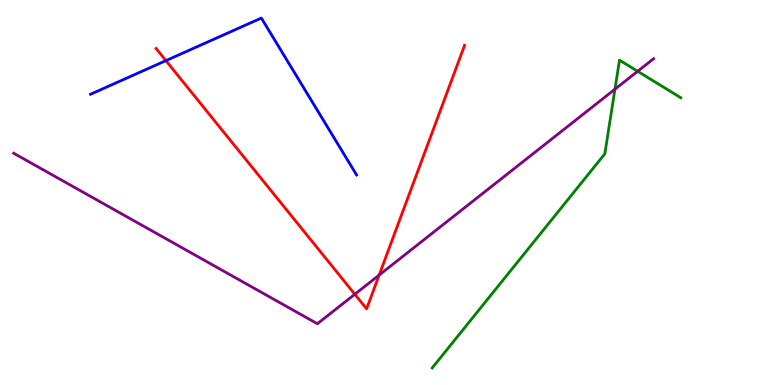[{'lines': ['blue', 'red'], 'intersections': [{'x': 2.14, 'y': 8.43}]}, {'lines': ['green', 'red'], 'intersections': []}, {'lines': ['purple', 'red'], 'intersections': [{'x': 4.58, 'y': 2.36}, {'x': 4.89, 'y': 2.86}]}, {'lines': ['blue', 'green'], 'intersections': []}, {'lines': ['blue', 'purple'], 'intersections': []}, {'lines': ['green', 'purple'], 'intersections': [{'x': 7.93, 'y': 7.68}, {'x': 8.23, 'y': 8.15}]}]